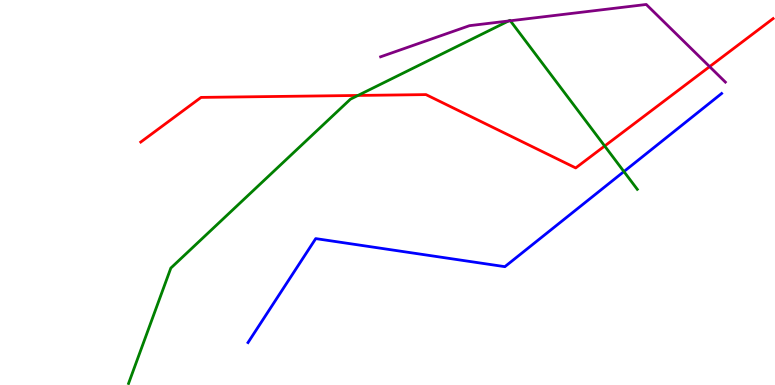[{'lines': ['blue', 'red'], 'intersections': []}, {'lines': ['green', 'red'], 'intersections': [{'x': 4.62, 'y': 7.52}, {'x': 7.8, 'y': 6.21}]}, {'lines': ['purple', 'red'], 'intersections': [{'x': 9.16, 'y': 8.27}]}, {'lines': ['blue', 'green'], 'intersections': [{'x': 8.05, 'y': 5.54}]}, {'lines': ['blue', 'purple'], 'intersections': []}, {'lines': ['green', 'purple'], 'intersections': [{'x': 6.56, 'y': 9.45}, {'x': 6.59, 'y': 9.46}]}]